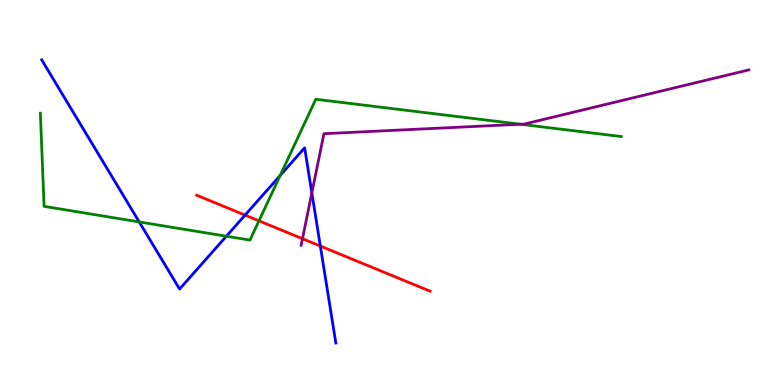[{'lines': ['blue', 'red'], 'intersections': [{'x': 3.16, 'y': 4.41}, {'x': 4.13, 'y': 3.61}]}, {'lines': ['green', 'red'], 'intersections': [{'x': 3.34, 'y': 4.26}]}, {'lines': ['purple', 'red'], 'intersections': [{'x': 3.9, 'y': 3.8}]}, {'lines': ['blue', 'green'], 'intersections': [{'x': 1.8, 'y': 4.24}, {'x': 2.92, 'y': 3.86}, {'x': 3.62, 'y': 5.44}]}, {'lines': ['blue', 'purple'], 'intersections': [{'x': 4.02, 'y': 4.99}]}, {'lines': ['green', 'purple'], 'intersections': [{'x': 6.72, 'y': 6.77}]}]